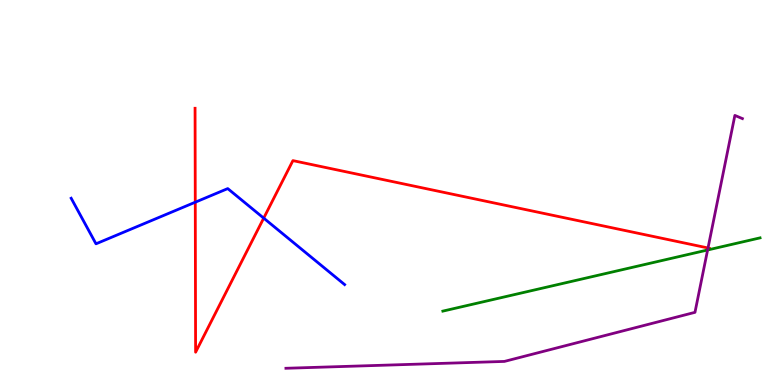[{'lines': ['blue', 'red'], 'intersections': [{'x': 2.52, 'y': 4.75}, {'x': 3.4, 'y': 4.33}]}, {'lines': ['green', 'red'], 'intersections': []}, {'lines': ['purple', 'red'], 'intersections': [{'x': 9.14, 'y': 3.56}]}, {'lines': ['blue', 'green'], 'intersections': []}, {'lines': ['blue', 'purple'], 'intersections': []}, {'lines': ['green', 'purple'], 'intersections': [{'x': 9.13, 'y': 3.51}]}]